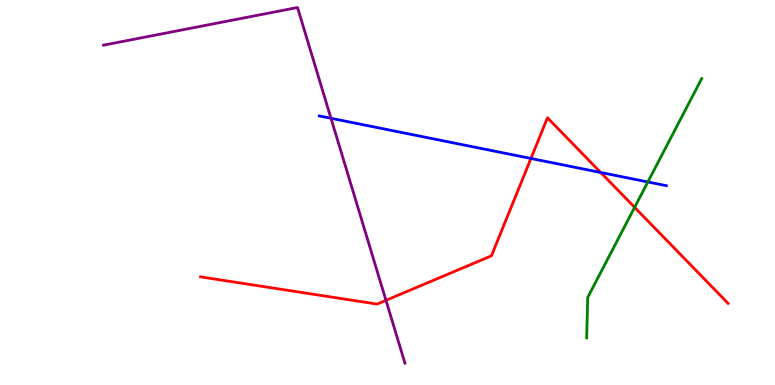[{'lines': ['blue', 'red'], 'intersections': [{'x': 6.85, 'y': 5.88}, {'x': 7.75, 'y': 5.52}]}, {'lines': ['green', 'red'], 'intersections': [{'x': 8.19, 'y': 4.61}]}, {'lines': ['purple', 'red'], 'intersections': [{'x': 4.98, 'y': 2.2}]}, {'lines': ['blue', 'green'], 'intersections': [{'x': 8.36, 'y': 5.27}]}, {'lines': ['blue', 'purple'], 'intersections': [{'x': 4.27, 'y': 6.93}]}, {'lines': ['green', 'purple'], 'intersections': []}]